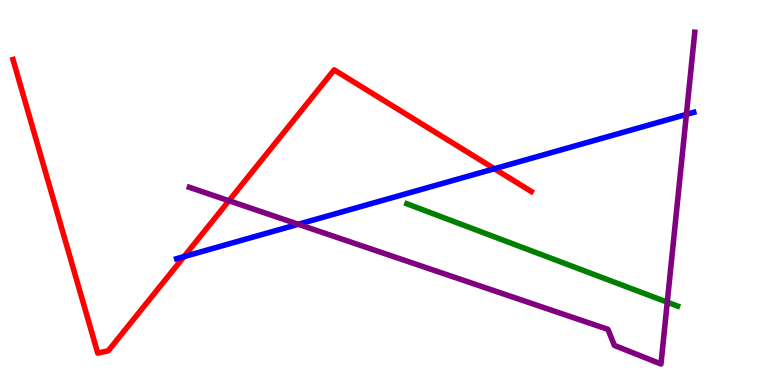[{'lines': ['blue', 'red'], 'intersections': [{'x': 2.37, 'y': 3.33}, {'x': 6.38, 'y': 5.62}]}, {'lines': ['green', 'red'], 'intersections': []}, {'lines': ['purple', 'red'], 'intersections': [{'x': 2.95, 'y': 4.79}]}, {'lines': ['blue', 'green'], 'intersections': []}, {'lines': ['blue', 'purple'], 'intersections': [{'x': 3.85, 'y': 4.17}, {'x': 8.86, 'y': 7.03}]}, {'lines': ['green', 'purple'], 'intersections': [{'x': 8.61, 'y': 2.15}]}]